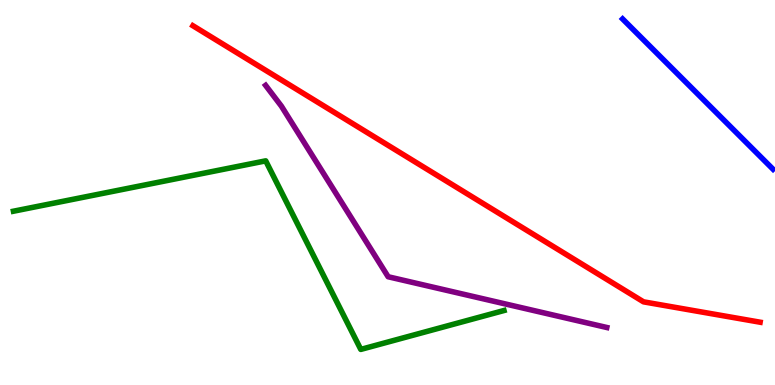[{'lines': ['blue', 'red'], 'intersections': []}, {'lines': ['green', 'red'], 'intersections': []}, {'lines': ['purple', 'red'], 'intersections': []}, {'lines': ['blue', 'green'], 'intersections': []}, {'lines': ['blue', 'purple'], 'intersections': []}, {'lines': ['green', 'purple'], 'intersections': []}]